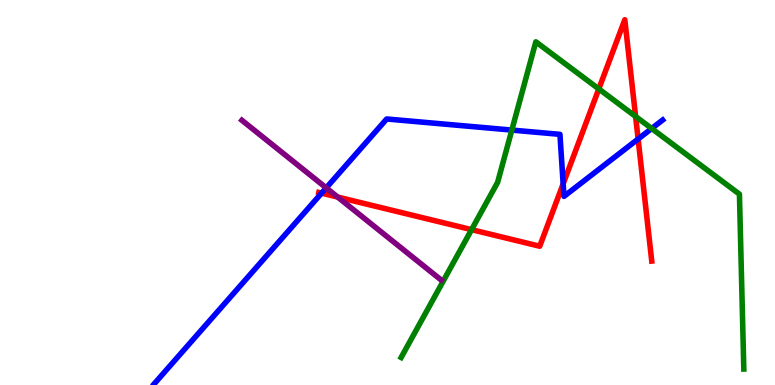[{'lines': ['blue', 'red'], 'intersections': [{'x': 4.15, 'y': 4.98}, {'x': 7.27, 'y': 5.22}, {'x': 8.23, 'y': 6.39}]}, {'lines': ['green', 'red'], 'intersections': [{'x': 6.08, 'y': 4.04}, {'x': 7.73, 'y': 7.69}, {'x': 8.2, 'y': 6.98}]}, {'lines': ['purple', 'red'], 'intersections': [{'x': 4.36, 'y': 4.88}]}, {'lines': ['blue', 'green'], 'intersections': [{'x': 6.6, 'y': 6.62}, {'x': 8.41, 'y': 6.66}]}, {'lines': ['blue', 'purple'], 'intersections': [{'x': 4.21, 'y': 5.12}]}, {'lines': ['green', 'purple'], 'intersections': []}]